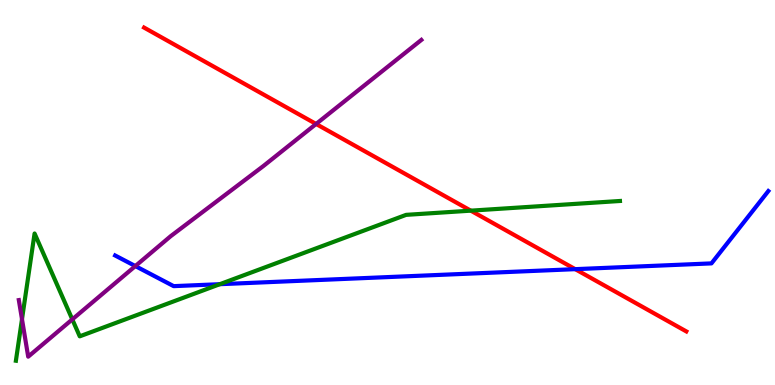[{'lines': ['blue', 'red'], 'intersections': [{'x': 7.42, 'y': 3.01}]}, {'lines': ['green', 'red'], 'intersections': [{'x': 6.07, 'y': 4.53}]}, {'lines': ['purple', 'red'], 'intersections': [{'x': 4.08, 'y': 6.78}]}, {'lines': ['blue', 'green'], 'intersections': [{'x': 2.84, 'y': 2.62}]}, {'lines': ['blue', 'purple'], 'intersections': [{'x': 1.75, 'y': 3.09}]}, {'lines': ['green', 'purple'], 'intersections': [{'x': 0.284, 'y': 1.71}, {'x': 0.933, 'y': 1.7}]}]